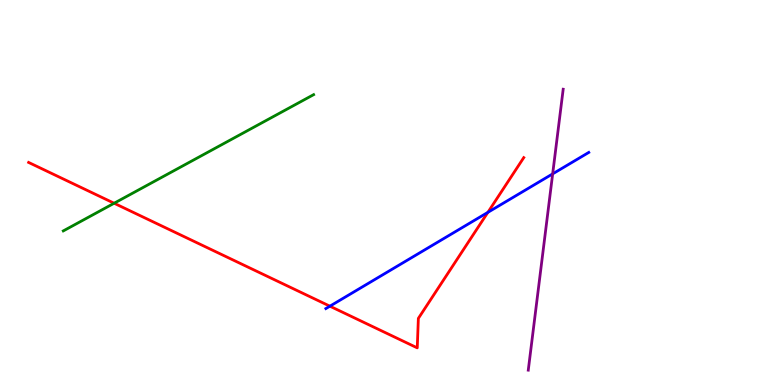[{'lines': ['blue', 'red'], 'intersections': [{'x': 4.26, 'y': 2.05}, {'x': 6.3, 'y': 4.48}]}, {'lines': ['green', 'red'], 'intersections': [{'x': 1.47, 'y': 4.72}]}, {'lines': ['purple', 'red'], 'intersections': []}, {'lines': ['blue', 'green'], 'intersections': []}, {'lines': ['blue', 'purple'], 'intersections': [{'x': 7.13, 'y': 5.48}]}, {'lines': ['green', 'purple'], 'intersections': []}]